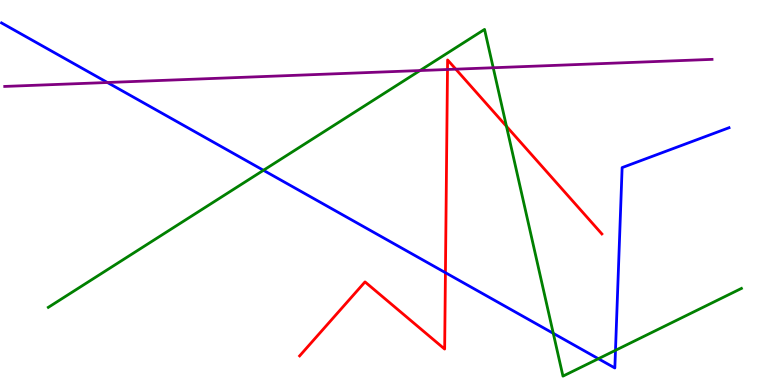[{'lines': ['blue', 'red'], 'intersections': [{'x': 5.75, 'y': 2.92}]}, {'lines': ['green', 'red'], 'intersections': [{'x': 6.53, 'y': 6.72}]}, {'lines': ['purple', 'red'], 'intersections': [{'x': 5.77, 'y': 8.19}, {'x': 5.88, 'y': 8.2}]}, {'lines': ['blue', 'green'], 'intersections': [{'x': 3.4, 'y': 5.58}, {'x': 7.14, 'y': 1.34}, {'x': 7.72, 'y': 0.683}, {'x': 7.94, 'y': 0.901}]}, {'lines': ['blue', 'purple'], 'intersections': [{'x': 1.39, 'y': 7.86}]}, {'lines': ['green', 'purple'], 'intersections': [{'x': 5.42, 'y': 8.17}, {'x': 6.36, 'y': 8.24}]}]